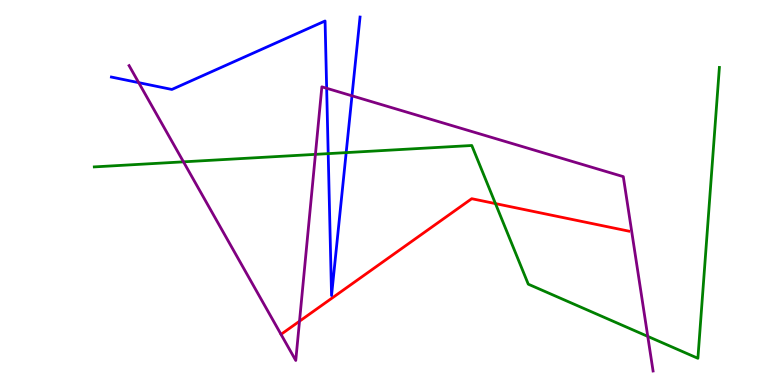[{'lines': ['blue', 'red'], 'intersections': []}, {'lines': ['green', 'red'], 'intersections': [{'x': 6.39, 'y': 4.71}]}, {'lines': ['purple', 'red'], 'intersections': [{'x': 3.86, 'y': 1.66}]}, {'lines': ['blue', 'green'], 'intersections': [{'x': 4.23, 'y': 6.01}, {'x': 4.47, 'y': 6.04}]}, {'lines': ['blue', 'purple'], 'intersections': [{'x': 1.79, 'y': 7.85}, {'x': 4.21, 'y': 7.71}, {'x': 4.54, 'y': 7.51}]}, {'lines': ['green', 'purple'], 'intersections': [{'x': 2.37, 'y': 5.8}, {'x': 4.07, 'y': 5.99}, {'x': 8.36, 'y': 1.26}]}]